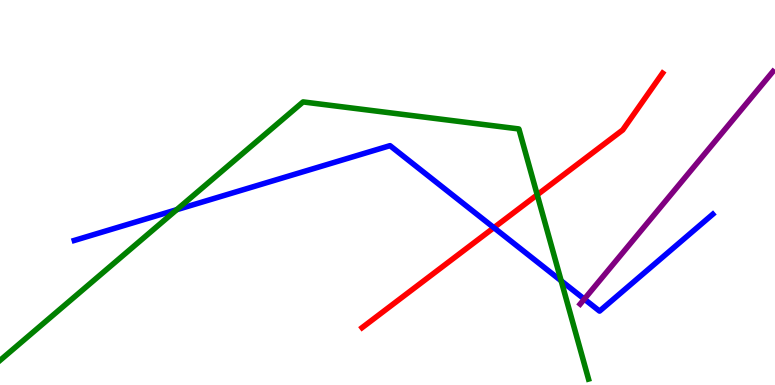[{'lines': ['blue', 'red'], 'intersections': [{'x': 6.37, 'y': 4.09}]}, {'lines': ['green', 'red'], 'intersections': [{'x': 6.93, 'y': 4.94}]}, {'lines': ['purple', 'red'], 'intersections': []}, {'lines': ['blue', 'green'], 'intersections': [{'x': 2.28, 'y': 4.55}, {'x': 7.24, 'y': 2.71}]}, {'lines': ['blue', 'purple'], 'intersections': [{'x': 7.54, 'y': 2.23}]}, {'lines': ['green', 'purple'], 'intersections': []}]